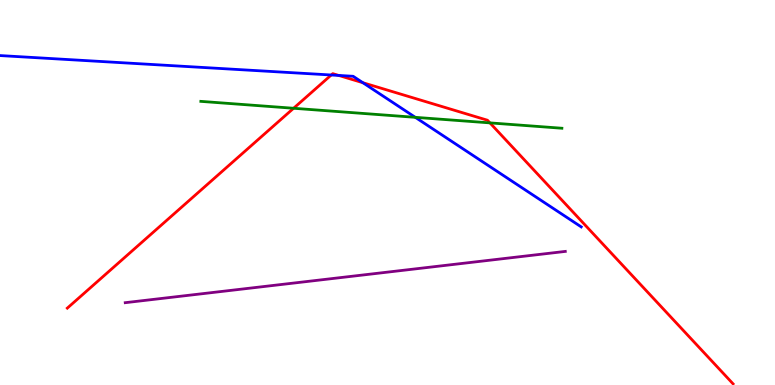[{'lines': ['blue', 'red'], 'intersections': [{'x': 4.27, 'y': 8.05}, {'x': 4.37, 'y': 8.04}, {'x': 4.68, 'y': 7.85}]}, {'lines': ['green', 'red'], 'intersections': [{'x': 3.79, 'y': 7.19}, {'x': 6.32, 'y': 6.81}]}, {'lines': ['purple', 'red'], 'intersections': []}, {'lines': ['blue', 'green'], 'intersections': [{'x': 5.36, 'y': 6.95}]}, {'lines': ['blue', 'purple'], 'intersections': []}, {'lines': ['green', 'purple'], 'intersections': []}]